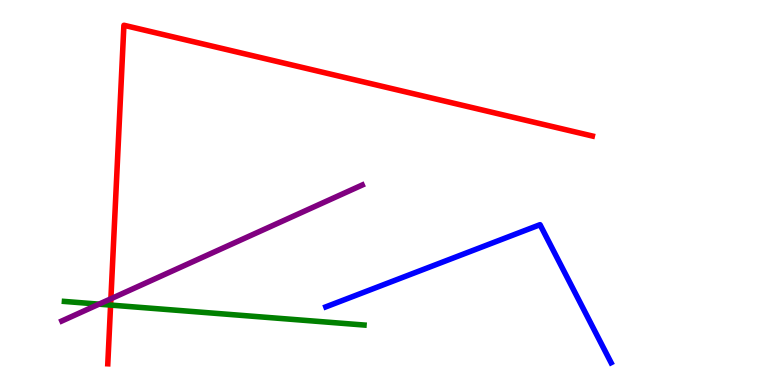[{'lines': ['blue', 'red'], 'intersections': []}, {'lines': ['green', 'red'], 'intersections': [{'x': 1.43, 'y': 2.08}]}, {'lines': ['purple', 'red'], 'intersections': [{'x': 1.43, 'y': 2.24}]}, {'lines': ['blue', 'green'], 'intersections': []}, {'lines': ['blue', 'purple'], 'intersections': []}, {'lines': ['green', 'purple'], 'intersections': [{'x': 1.28, 'y': 2.1}]}]